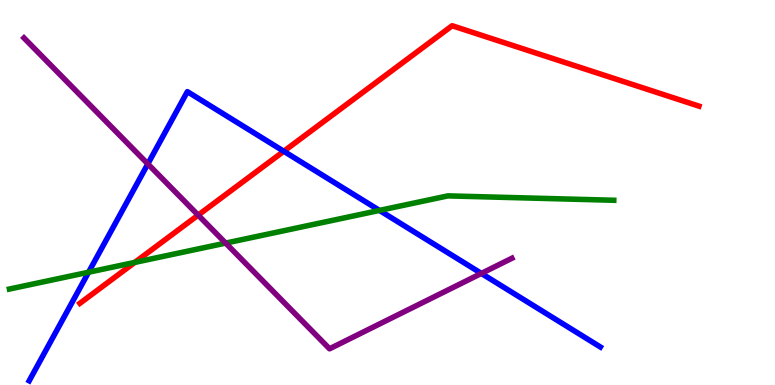[{'lines': ['blue', 'red'], 'intersections': [{'x': 3.66, 'y': 6.07}]}, {'lines': ['green', 'red'], 'intersections': [{'x': 1.74, 'y': 3.18}]}, {'lines': ['purple', 'red'], 'intersections': [{'x': 2.56, 'y': 4.41}]}, {'lines': ['blue', 'green'], 'intersections': [{'x': 1.14, 'y': 2.93}, {'x': 4.9, 'y': 4.53}]}, {'lines': ['blue', 'purple'], 'intersections': [{'x': 1.91, 'y': 5.74}, {'x': 6.21, 'y': 2.9}]}, {'lines': ['green', 'purple'], 'intersections': [{'x': 2.91, 'y': 3.69}]}]